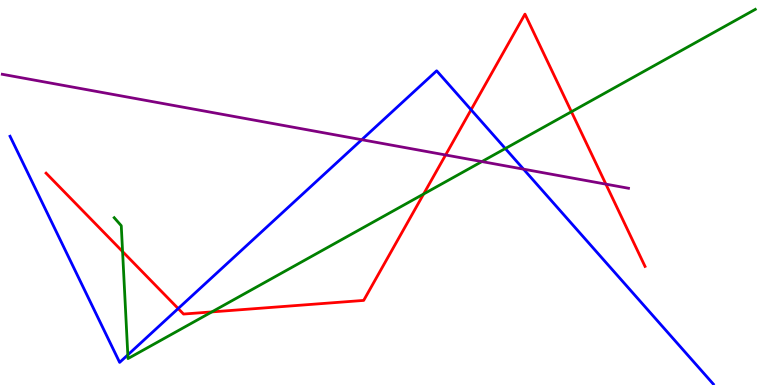[{'lines': ['blue', 'red'], 'intersections': [{'x': 2.3, 'y': 1.99}, {'x': 6.08, 'y': 7.15}]}, {'lines': ['green', 'red'], 'intersections': [{'x': 1.58, 'y': 3.47}, {'x': 2.73, 'y': 1.9}, {'x': 5.47, 'y': 4.96}, {'x': 7.37, 'y': 7.1}]}, {'lines': ['purple', 'red'], 'intersections': [{'x': 5.75, 'y': 5.97}, {'x': 7.82, 'y': 5.22}]}, {'lines': ['blue', 'green'], 'intersections': [{'x': 1.65, 'y': 0.783}, {'x': 6.52, 'y': 6.14}]}, {'lines': ['blue', 'purple'], 'intersections': [{'x': 4.67, 'y': 6.37}, {'x': 6.76, 'y': 5.61}]}, {'lines': ['green', 'purple'], 'intersections': [{'x': 6.22, 'y': 5.8}]}]